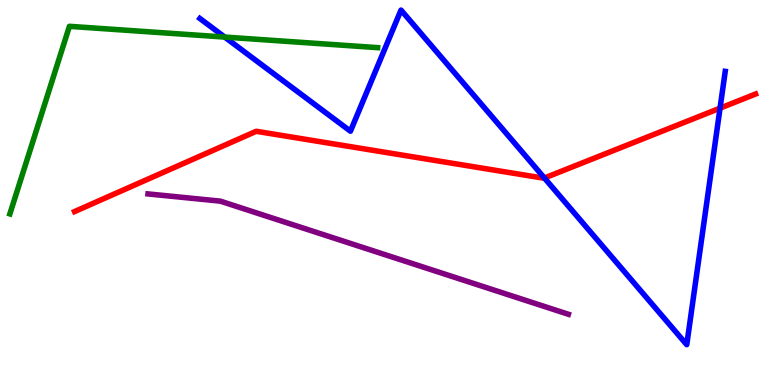[{'lines': ['blue', 'red'], 'intersections': [{'x': 7.02, 'y': 5.38}, {'x': 9.29, 'y': 7.19}]}, {'lines': ['green', 'red'], 'intersections': []}, {'lines': ['purple', 'red'], 'intersections': []}, {'lines': ['blue', 'green'], 'intersections': [{'x': 2.9, 'y': 9.04}]}, {'lines': ['blue', 'purple'], 'intersections': []}, {'lines': ['green', 'purple'], 'intersections': []}]